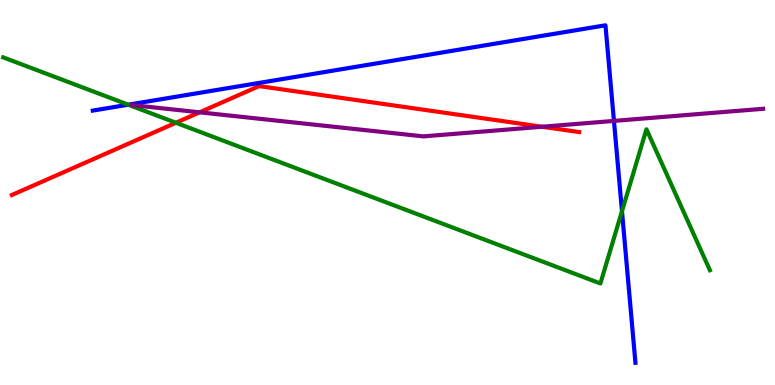[{'lines': ['blue', 'red'], 'intersections': []}, {'lines': ['green', 'red'], 'intersections': [{'x': 2.27, 'y': 6.81}]}, {'lines': ['purple', 'red'], 'intersections': [{'x': 2.58, 'y': 7.08}, {'x': 6.99, 'y': 6.71}]}, {'lines': ['blue', 'green'], 'intersections': [{'x': 1.65, 'y': 7.28}, {'x': 8.03, 'y': 4.51}]}, {'lines': ['blue', 'purple'], 'intersections': [{'x': 7.92, 'y': 6.86}]}, {'lines': ['green', 'purple'], 'intersections': []}]